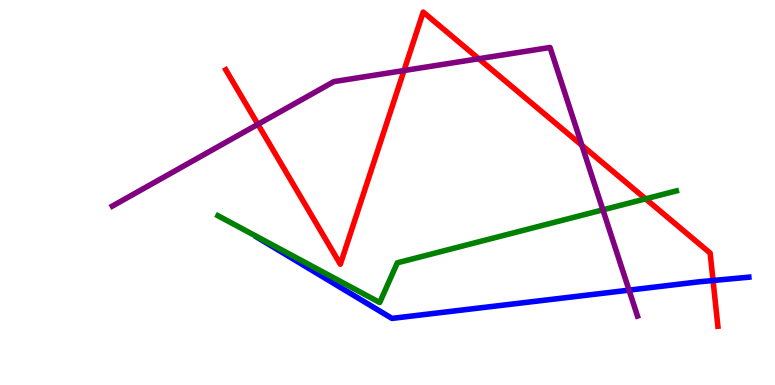[{'lines': ['blue', 'red'], 'intersections': [{'x': 9.2, 'y': 2.71}]}, {'lines': ['green', 'red'], 'intersections': [{'x': 8.33, 'y': 4.84}]}, {'lines': ['purple', 'red'], 'intersections': [{'x': 3.33, 'y': 6.77}, {'x': 5.21, 'y': 8.17}, {'x': 6.18, 'y': 8.47}, {'x': 7.51, 'y': 6.22}]}, {'lines': ['blue', 'green'], 'intersections': []}, {'lines': ['blue', 'purple'], 'intersections': [{'x': 8.12, 'y': 2.46}]}, {'lines': ['green', 'purple'], 'intersections': [{'x': 7.78, 'y': 4.55}]}]